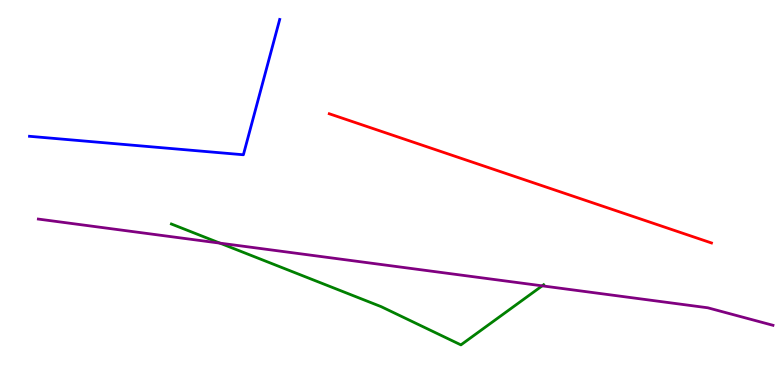[{'lines': ['blue', 'red'], 'intersections': []}, {'lines': ['green', 'red'], 'intersections': []}, {'lines': ['purple', 'red'], 'intersections': []}, {'lines': ['blue', 'green'], 'intersections': []}, {'lines': ['blue', 'purple'], 'intersections': []}, {'lines': ['green', 'purple'], 'intersections': [{'x': 2.84, 'y': 3.68}, {'x': 7.0, 'y': 2.58}]}]